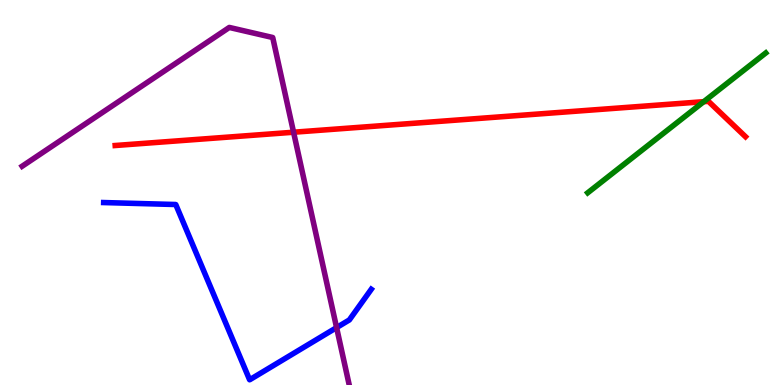[{'lines': ['blue', 'red'], 'intersections': []}, {'lines': ['green', 'red'], 'intersections': [{'x': 9.08, 'y': 7.36}]}, {'lines': ['purple', 'red'], 'intersections': [{'x': 3.79, 'y': 6.57}]}, {'lines': ['blue', 'green'], 'intersections': []}, {'lines': ['blue', 'purple'], 'intersections': [{'x': 4.34, 'y': 1.49}]}, {'lines': ['green', 'purple'], 'intersections': []}]